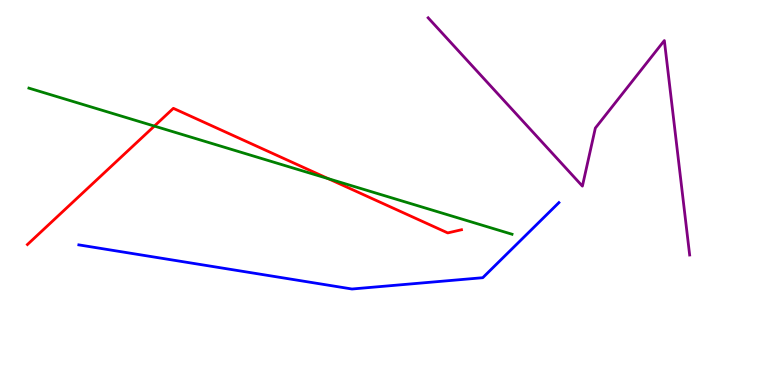[{'lines': ['blue', 'red'], 'intersections': []}, {'lines': ['green', 'red'], 'intersections': [{'x': 1.99, 'y': 6.73}, {'x': 4.24, 'y': 5.36}]}, {'lines': ['purple', 'red'], 'intersections': []}, {'lines': ['blue', 'green'], 'intersections': []}, {'lines': ['blue', 'purple'], 'intersections': []}, {'lines': ['green', 'purple'], 'intersections': []}]